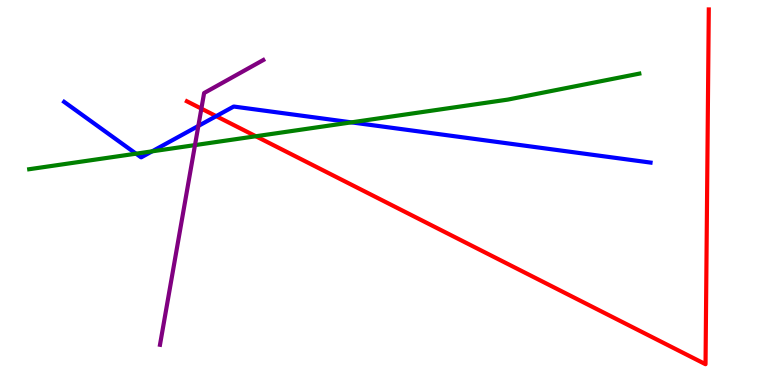[{'lines': ['blue', 'red'], 'intersections': [{'x': 2.79, 'y': 6.98}]}, {'lines': ['green', 'red'], 'intersections': [{'x': 3.3, 'y': 6.46}]}, {'lines': ['purple', 'red'], 'intersections': [{'x': 2.6, 'y': 7.18}]}, {'lines': ['blue', 'green'], 'intersections': [{'x': 1.76, 'y': 6.01}, {'x': 1.96, 'y': 6.07}, {'x': 4.53, 'y': 6.82}]}, {'lines': ['blue', 'purple'], 'intersections': [{'x': 2.56, 'y': 6.73}]}, {'lines': ['green', 'purple'], 'intersections': [{'x': 2.52, 'y': 6.23}]}]